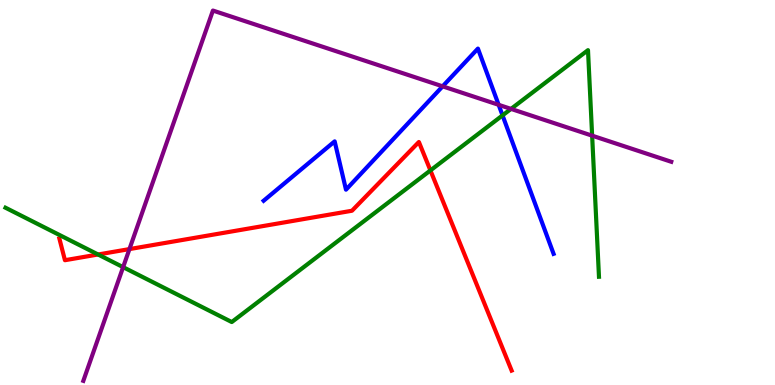[{'lines': ['blue', 'red'], 'intersections': []}, {'lines': ['green', 'red'], 'intersections': [{'x': 1.27, 'y': 3.39}, {'x': 5.55, 'y': 5.57}]}, {'lines': ['purple', 'red'], 'intersections': [{'x': 1.67, 'y': 3.53}]}, {'lines': ['blue', 'green'], 'intersections': [{'x': 6.48, 'y': 7.0}]}, {'lines': ['blue', 'purple'], 'intersections': [{'x': 5.71, 'y': 7.76}, {'x': 6.43, 'y': 7.28}]}, {'lines': ['green', 'purple'], 'intersections': [{'x': 1.59, 'y': 3.06}, {'x': 6.59, 'y': 7.17}, {'x': 7.64, 'y': 6.48}]}]